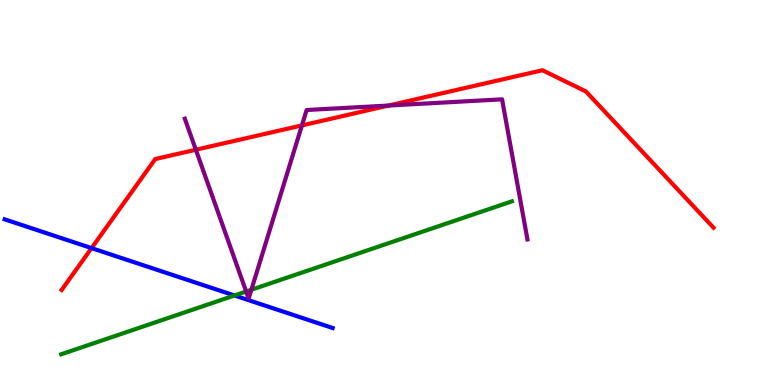[{'lines': ['blue', 'red'], 'intersections': [{'x': 1.18, 'y': 3.56}]}, {'lines': ['green', 'red'], 'intersections': []}, {'lines': ['purple', 'red'], 'intersections': [{'x': 2.53, 'y': 6.11}, {'x': 3.9, 'y': 6.74}, {'x': 5.01, 'y': 7.26}]}, {'lines': ['blue', 'green'], 'intersections': [{'x': 3.03, 'y': 2.33}]}, {'lines': ['blue', 'purple'], 'intersections': []}, {'lines': ['green', 'purple'], 'intersections': [{'x': 3.18, 'y': 2.43}, {'x': 3.24, 'y': 2.47}]}]